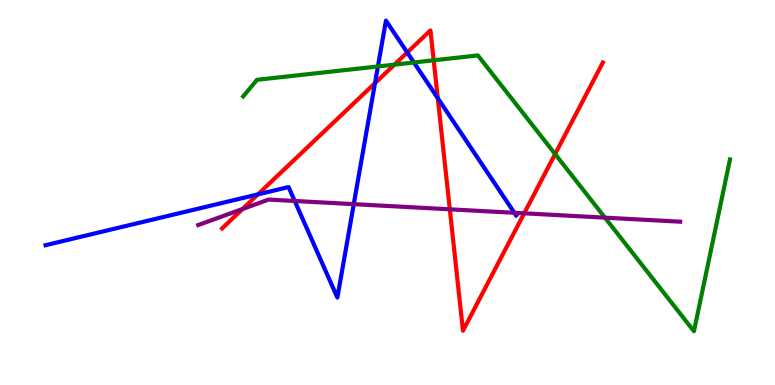[{'lines': ['blue', 'red'], 'intersections': [{'x': 3.33, 'y': 4.95}, {'x': 4.84, 'y': 7.84}, {'x': 5.25, 'y': 8.64}, {'x': 5.65, 'y': 7.45}]}, {'lines': ['green', 'red'], 'intersections': [{'x': 5.09, 'y': 8.32}, {'x': 5.6, 'y': 8.43}, {'x': 7.16, 'y': 6.0}]}, {'lines': ['purple', 'red'], 'intersections': [{'x': 3.13, 'y': 4.57}, {'x': 5.8, 'y': 4.56}, {'x': 6.76, 'y': 4.46}]}, {'lines': ['blue', 'green'], 'intersections': [{'x': 4.88, 'y': 8.27}, {'x': 5.34, 'y': 8.38}]}, {'lines': ['blue', 'purple'], 'intersections': [{'x': 3.8, 'y': 4.78}, {'x': 4.56, 'y': 4.7}, {'x': 6.64, 'y': 4.47}]}, {'lines': ['green', 'purple'], 'intersections': [{'x': 7.81, 'y': 4.35}]}]